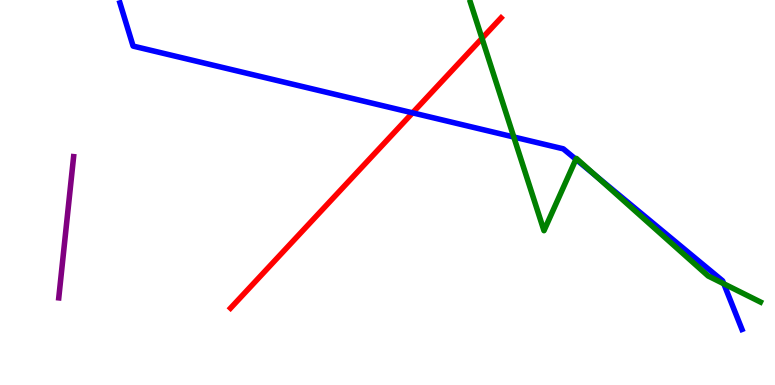[{'lines': ['blue', 'red'], 'intersections': [{'x': 5.32, 'y': 7.07}]}, {'lines': ['green', 'red'], 'intersections': [{'x': 6.22, 'y': 9.0}]}, {'lines': ['purple', 'red'], 'intersections': []}, {'lines': ['blue', 'green'], 'intersections': [{'x': 6.63, 'y': 6.44}, {'x': 7.43, 'y': 5.86}, {'x': 7.69, 'y': 5.43}, {'x': 9.34, 'y': 2.63}]}, {'lines': ['blue', 'purple'], 'intersections': []}, {'lines': ['green', 'purple'], 'intersections': []}]